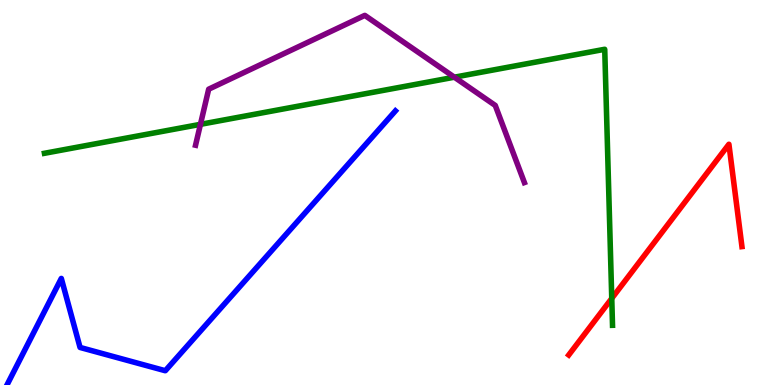[{'lines': ['blue', 'red'], 'intersections': []}, {'lines': ['green', 'red'], 'intersections': [{'x': 7.89, 'y': 2.25}]}, {'lines': ['purple', 'red'], 'intersections': []}, {'lines': ['blue', 'green'], 'intersections': []}, {'lines': ['blue', 'purple'], 'intersections': []}, {'lines': ['green', 'purple'], 'intersections': [{'x': 2.59, 'y': 6.77}, {'x': 5.86, 'y': 7.99}]}]